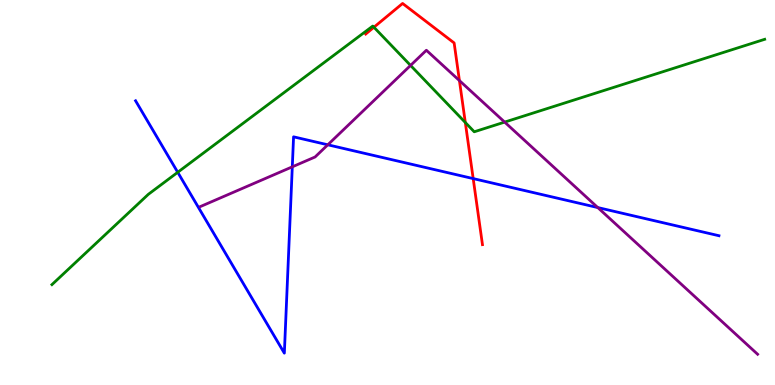[{'lines': ['blue', 'red'], 'intersections': [{'x': 6.11, 'y': 5.36}]}, {'lines': ['green', 'red'], 'intersections': [{'x': 4.82, 'y': 9.29}, {'x': 6.0, 'y': 6.82}]}, {'lines': ['purple', 'red'], 'intersections': [{'x': 5.93, 'y': 7.91}]}, {'lines': ['blue', 'green'], 'intersections': [{'x': 2.29, 'y': 5.53}]}, {'lines': ['blue', 'purple'], 'intersections': [{'x': 3.77, 'y': 5.67}, {'x': 4.23, 'y': 6.24}, {'x': 7.71, 'y': 4.61}]}, {'lines': ['green', 'purple'], 'intersections': [{'x': 5.3, 'y': 8.3}, {'x': 6.51, 'y': 6.83}]}]